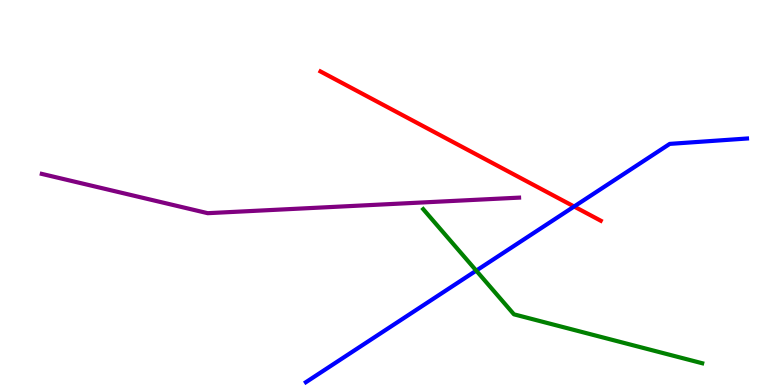[{'lines': ['blue', 'red'], 'intersections': [{'x': 7.41, 'y': 4.64}]}, {'lines': ['green', 'red'], 'intersections': []}, {'lines': ['purple', 'red'], 'intersections': []}, {'lines': ['blue', 'green'], 'intersections': [{'x': 6.15, 'y': 2.97}]}, {'lines': ['blue', 'purple'], 'intersections': []}, {'lines': ['green', 'purple'], 'intersections': []}]